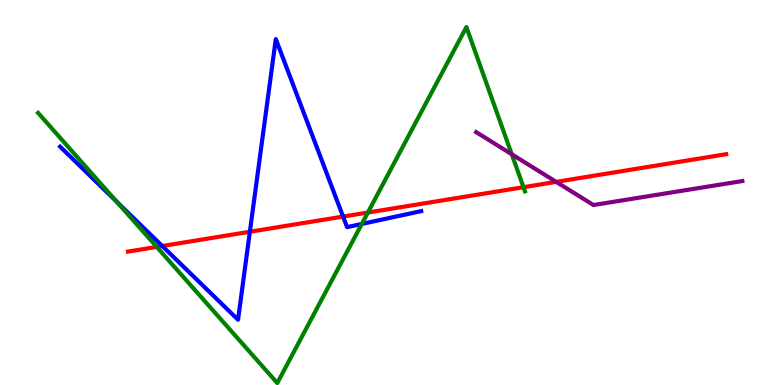[{'lines': ['blue', 'red'], 'intersections': [{'x': 2.09, 'y': 3.61}, {'x': 3.22, 'y': 3.98}, {'x': 4.43, 'y': 4.37}]}, {'lines': ['green', 'red'], 'intersections': [{'x': 2.02, 'y': 3.59}, {'x': 4.75, 'y': 4.48}, {'x': 6.75, 'y': 5.14}]}, {'lines': ['purple', 'red'], 'intersections': [{'x': 7.18, 'y': 5.28}]}, {'lines': ['blue', 'green'], 'intersections': [{'x': 1.51, 'y': 4.76}, {'x': 4.67, 'y': 4.18}]}, {'lines': ['blue', 'purple'], 'intersections': []}, {'lines': ['green', 'purple'], 'intersections': [{'x': 6.6, 'y': 5.99}]}]